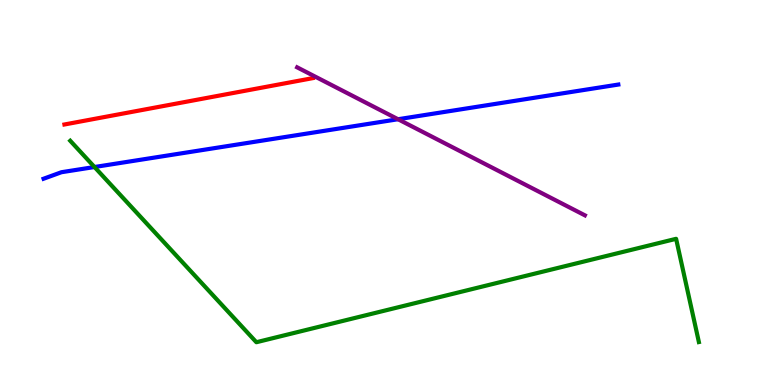[{'lines': ['blue', 'red'], 'intersections': []}, {'lines': ['green', 'red'], 'intersections': []}, {'lines': ['purple', 'red'], 'intersections': []}, {'lines': ['blue', 'green'], 'intersections': [{'x': 1.22, 'y': 5.66}]}, {'lines': ['blue', 'purple'], 'intersections': [{'x': 5.14, 'y': 6.9}]}, {'lines': ['green', 'purple'], 'intersections': []}]